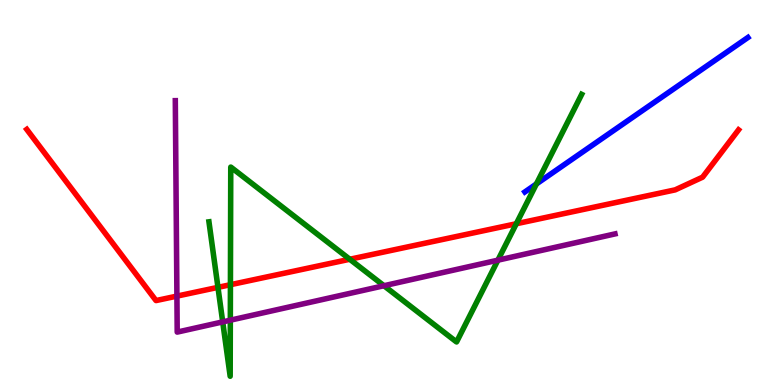[{'lines': ['blue', 'red'], 'intersections': []}, {'lines': ['green', 'red'], 'intersections': [{'x': 2.81, 'y': 2.54}, {'x': 2.97, 'y': 2.61}, {'x': 4.51, 'y': 3.27}, {'x': 6.66, 'y': 4.19}]}, {'lines': ['purple', 'red'], 'intersections': [{'x': 2.28, 'y': 2.31}]}, {'lines': ['blue', 'green'], 'intersections': [{'x': 6.92, 'y': 5.22}]}, {'lines': ['blue', 'purple'], 'intersections': []}, {'lines': ['green', 'purple'], 'intersections': [{'x': 2.87, 'y': 1.64}, {'x': 2.97, 'y': 1.68}, {'x': 4.95, 'y': 2.58}, {'x': 6.42, 'y': 3.24}]}]